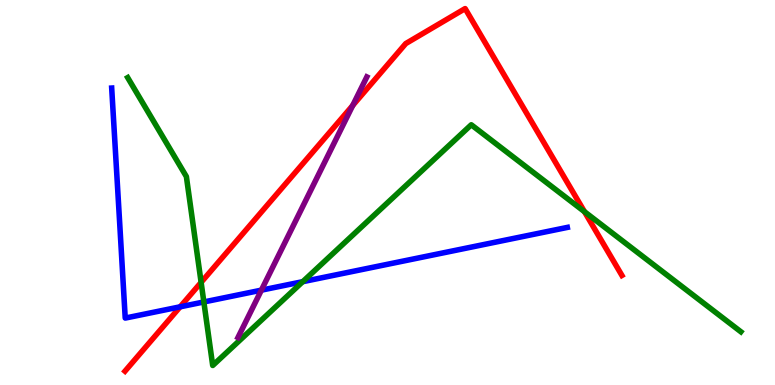[{'lines': ['blue', 'red'], 'intersections': [{'x': 2.32, 'y': 2.03}]}, {'lines': ['green', 'red'], 'intersections': [{'x': 2.6, 'y': 2.67}, {'x': 7.54, 'y': 4.5}]}, {'lines': ['purple', 'red'], 'intersections': [{'x': 4.55, 'y': 7.26}]}, {'lines': ['blue', 'green'], 'intersections': [{'x': 2.63, 'y': 2.16}, {'x': 3.91, 'y': 2.68}]}, {'lines': ['blue', 'purple'], 'intersections': [{'x': 3.37, 'y': 2.46}]}, {'lines': ['green', 'purple'], 'intersections': []}]